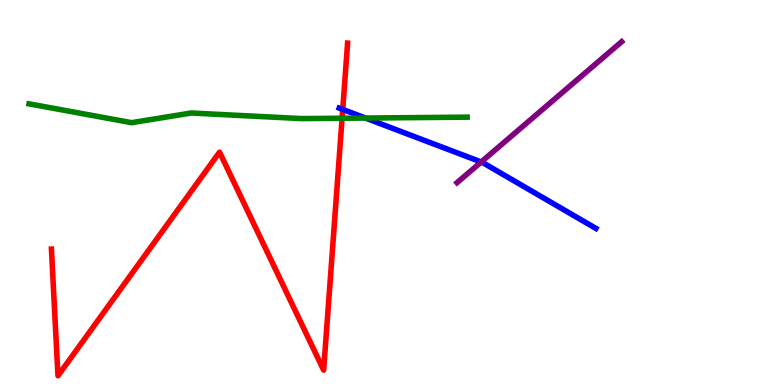[{'lines': ['blue', 'red'], 'intersections': [{'x': 4.42, 'y': 7.16}]}, {'lines': ['green', 'red'], 'intersections': [{'x': 4.41, 'y': 6.93}]}, {'lines': ['purple', 'red'], 'intersections': []}, {'lines': ['blue', 'green'], 'intersections': [{'x': 4.72, 'y': 6.93}]}, {'lines': ['blue', 'purple'], 'intersections': [{'x': 6.21, 'y': 5.79}]}, {'lines': ['green', 'purple'], 'intersections': []}]